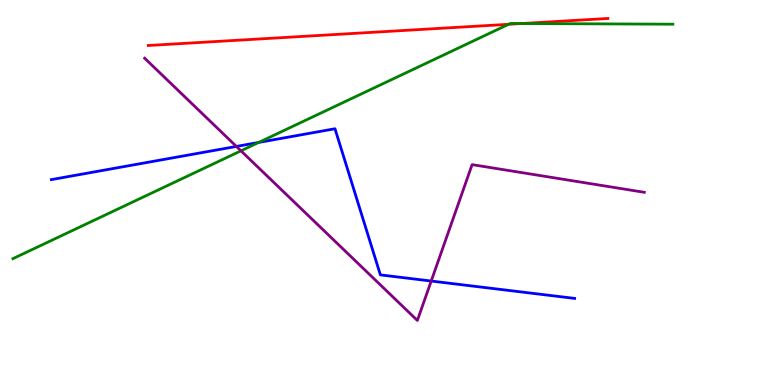[{'lines': ['blue', 'red'], 'intersections': []}, {'lines': ['green', 'red'], 'intersections': [{'x': 6.56, 'y': 9.37}, {'x': 6.73, 'y': 9.39}]}, {'lines': ['purple', 'red'], 'intersections': []}, {'lines': ['blue', 'green'], 'intersections': [{'x': 3.34, 'y': 6.3}]}, {'lines': ['blue', 'purple'], 'intersections': [{'x': 3.05, 'y': 6.2}, {'x': 5.56, 'y': 2.7}]}, {'lines': ['green', 'purple'], 'intersections': [{'x': 3.11, 'y': 6.08}]}]